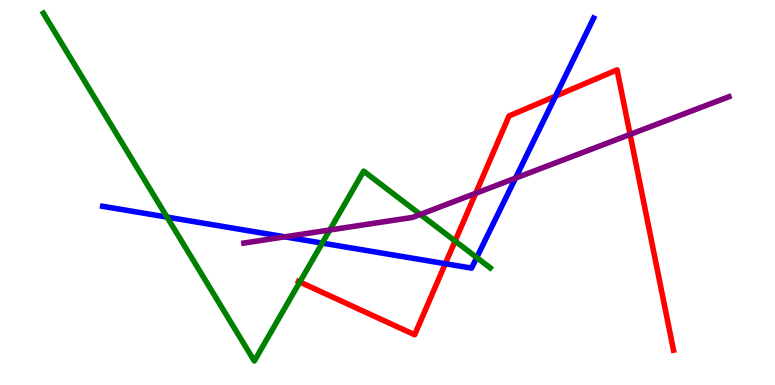[{'lines': ['blue', 'red'], 'intersections': [{'x': 5.75, 'y': 3.15}, {'x': 7.17, 'y': 7.5}]}, {'lines': ['green', 'red'], 'intersections': [{'x': 3.87, 'y': 2.68}, {'x': 5.87, 'y': 3.74}]}, {'lines': ['purple', 'red'], 'intersections': [{'x': 6.14, 'y': 4.98}, {'x': 8.13, 'y': 6.51}]}, {'lines': ['blue', 'green'], 'intersections': [{'x': 2.16, 'y': 4.36}, {'x': 4.16, 'y': 3.69}, {'x': 6.15, 'y': 3.31}]}, {'lines': ['blue', 'purple'], 'intersections': [{'x': 3.68, 'y': 3.85}, {'x': 6.65, 'y': 5.37}]}, {'lines': ['green', 'purple'], 'intersections': [{'x': 4.26, 'y': 4.03}, {'x': 5.42, 'y': 4.43}]}]